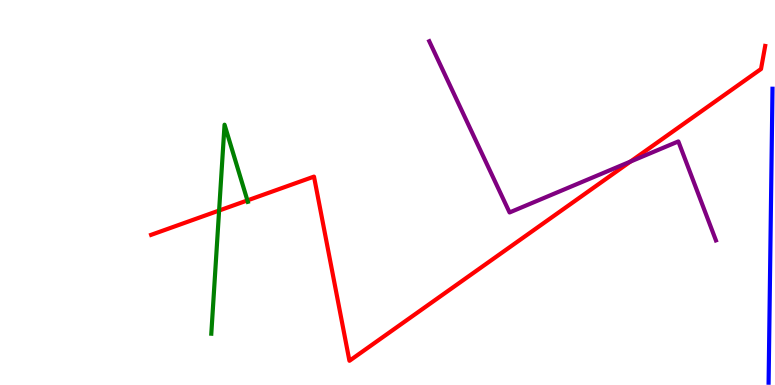[{'lines': ['blue', 'red'], 'intersections': []}, {'lines': ['green', 'red'], 'intersections': [{'x': 2.83, 'y': 4.53}, {'x': 3.19, 'y': 4.79}]}, {'lines': ['purple', 'red'], 'intersections': [{'x': 8.13, 'y': 5.8}]}, {'lines': ['blue', 'green'], 'intersections': []}, {'lines': ['blue', 'purple'], 'intersections': []}, {'lines': ['green', 'purple'], 'intersections': []}]